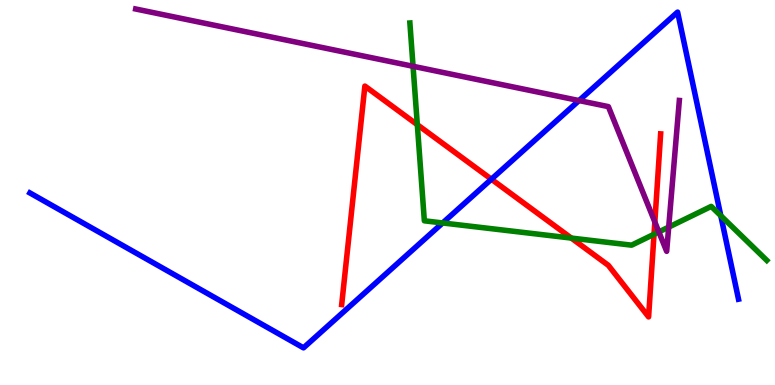[{'lines': ['blue', 'red'], 'intersections': [{'x': 6.34, 'y': 5.34}]}, {'lines': ['green', 'red'], 'intersections': [{'x': 5.38, 'y': 6.76}, {'x': 7.37, 'y': 3.82}, {'x': 8.44, 'y': 3.92}]}, {'lines': ['purple', 'red'], 'intersections': [{'x': 8.45, 'y': 4.23}]}, {'lines': ['blue', 'green'], 'intersections': [{'x': 5.71, 'y': 4.21}, {'x': 9.3, 'y': 4.4}]}, {'lines': ['blue', 'purple'], 'intersections': [{'x': 7.47, 'y': 7.39}]}, {'lines': ['green', 'purple'], 'intersections': [{'x': 5.33, 'y': 8.28}, {'x': 8.5, 'y': 3.98}, {'x': 8.63, 'y': 4.1}]}]